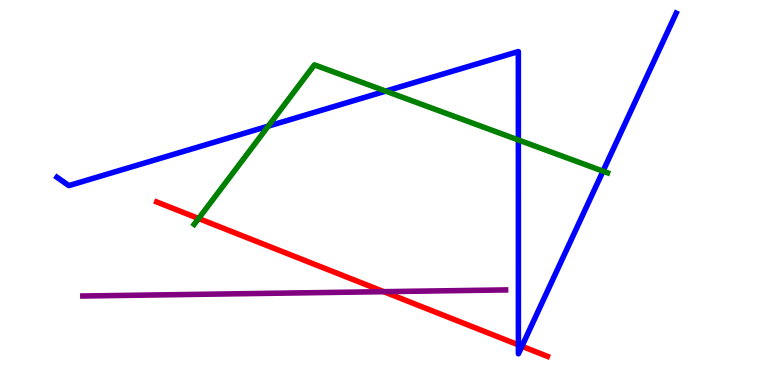[{'lines': ['blue', 'red'], 'intersections': [{'x': 6.69, 'y': 1.04}, {'x': 6.73, 'y': 1.01}]}, {'lines': ['green', 'red'], 'intersections': [{'x': 2.56, 'y': 4.32}]}, {'lines': ['purple', 'red'], 'intersections': [{'x': 4.95, 'y': 2.42}]}, {'lines': ['blue', 'green'], 'intersections': [{'x': 3.46, 'y': 6.72}, {'x': 4.98, 'y': 7.63}, {'x': 6.69, 'y': 6.36}, {'x': 7.78, 'y': 5.55}]}, {'lines': ['blue', 'purple'], 'intersections': []}, {'lines': ['green', 'purple'], 'intersections': []}]